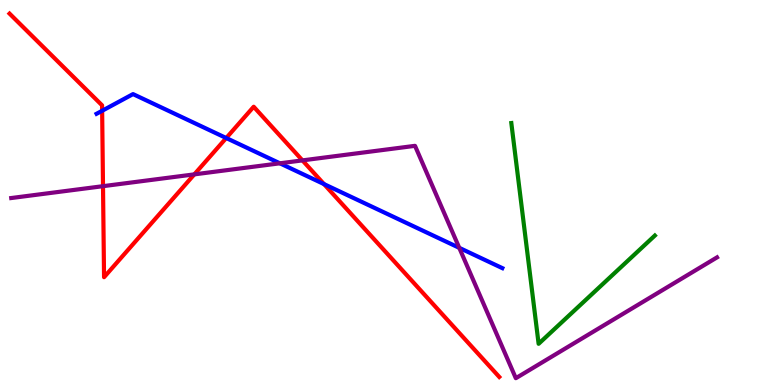[{'lines': ['blue', 'red'], 'intersections': [{'x': 1.32, 'y': 7.12}, {'x': 2.92, 'y': 6.42}, {'x': 4.18, 'y': 5.22}]}, {'lines': ['green', 'red'], 'intersections': []}, {'lines': ['purple', 'red'], 'intersections': [{'x': 1.33, 'y': 5.16}, {'x': 2.51, 'y': 5.47}, {'x': 3.9, 'y': 5.83}]}, {'lines': ['blue', 'green'], 'intersections': []}, {'lines': ['blue', 'purple'], 'intersections': [{'x': 3.61, 'y': 5.76}, {'x': 5.93, 'y': 3.56}]}, {'lines': ['green', 'purple'], 'intersections': []}]